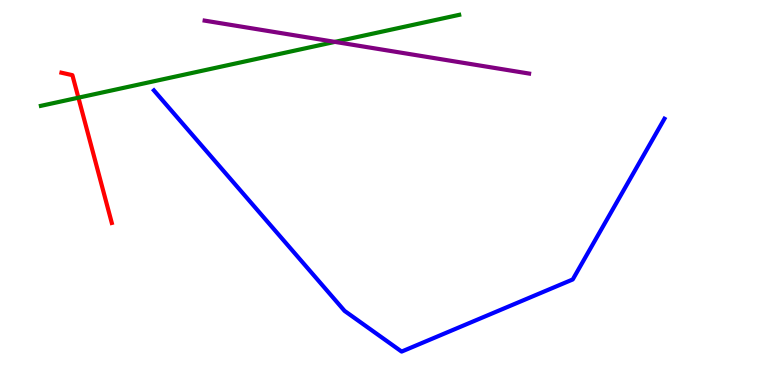[{'lines': ['blue', 'red'], 'intersections': []}, {'lines': ['green', 'red'], 'intersections': [{'x': 1.01, 'y': 7.46}]}, {'lines': ['purple', 'red'], 'intersections': []}, {'lines': ['blue', 'green'], 'intersections': []}, {'lines': ['blue', 'purple'], 'intersections': []}, {'lines': ['green', 'purple'], 'intersections': [{'x': 4.32, 'y': 8.91}]}]